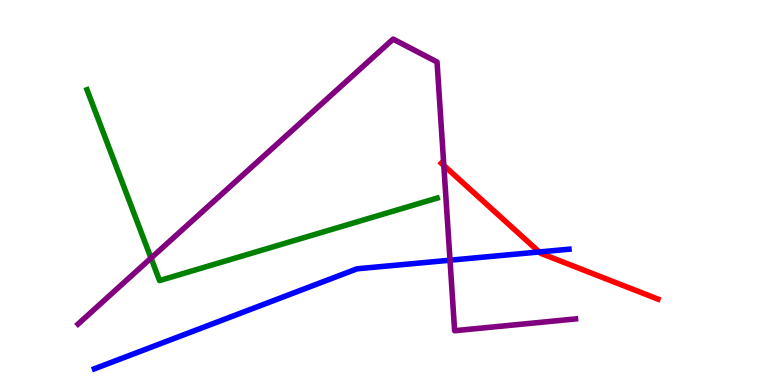[{'lines': ['blue', 'red'], 'intersections': [{'x': 6.96, 'y': 3.46}]}, {'lines': ['green', 'red'], 'intersections': []}, {'lines': ['purple', 'red'], 'intersections': [{'x': 5.73, 'y': 5.7}]}, {'lines': ['blue', 'green'], 'intersections': []}, {'lines': ['blue', 'purple'], 'intersections': [{'x': 5.81, 'y': 3.24}]}, {'lines': ['green', 'purple'], 'intersections': [{'x': 1.95, 'y': 3.3}]}]